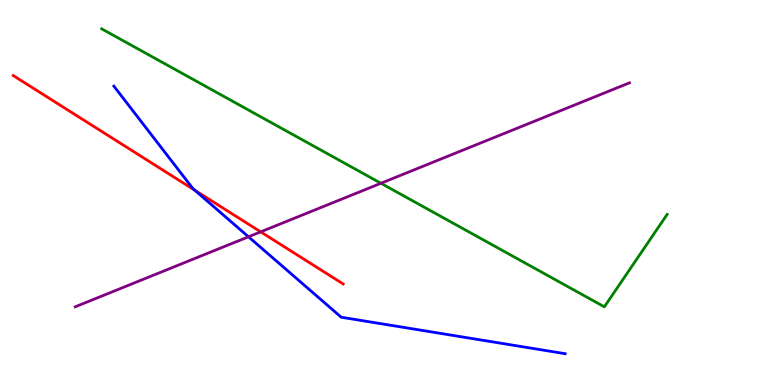[{'lines': ['blue', 'red'], 'intersections': [{'x': 2.51, 'y': 5.06}]}, {'lines': ['green', 'red'], 'intersections': []}, {'lines': ['purple', 'red'], 'intersections': [{'x': 3.36, 'y': 3.98}]}, {'lines': ['blue', 'green'], 'intersections': []}, {'lines': ['blue', 'purple'], 'intersections': [{'x': 3.21, 'y': 3.85}]}, {'lines': ['green', 'purple'], 'intersections': [{'x': 4.92, 'y': 5.24}]}]